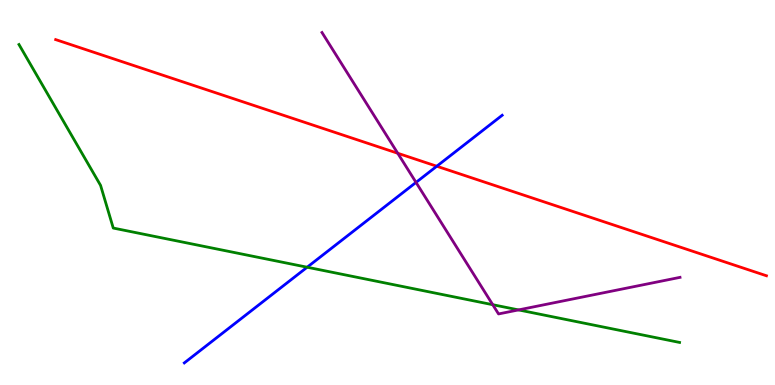[{'lines': ['blue', 'red'], 'intersections': [{'x': 5.64, 'y': 5.68}]}, {'lines': ['green', 'red'], 'intersections': []}, {'lines': ['purple', 'red'], 'intersections': [{'x': 5.13, 'y': 6.02}]}, {'lines': ['blue', 'green'], 'intersections': [{'x': 3.96, 'y': 3.06}]}, {'lines': ['blue', 'purple'], 'intersections': [{'x': 5.37, 'y': 5.26}]}, {'lines': ['green', 'purple'], 'intersections': [{'x': 6.36, 'y': 2.09}, {'x': 6.69, 'y': 1.95}]}]